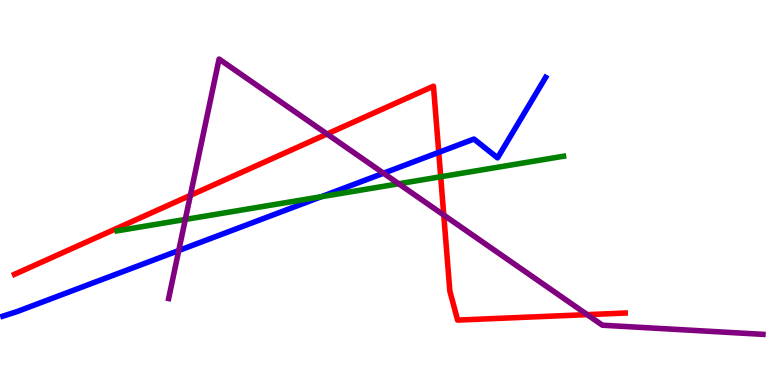[{'lines': ['blue', 'red'], 'intersections': [{'x': 5.66, 'y': 6.04}]}, {'lines': ['green', 'red'], 'intersections': [{'x': 5.69, 'y': 5.41}]}, {'lines': ['purple', 'red'], 'intersections': [{'x': 2.46, 'y': 4.93}, {'x': 4.22, 'y': 6.52}, {'x': 5.73, 'y': 4.41}, {'x': 7.58, 'y': 1.83}]}, {'lines': ['blue', 'green'], 'intersections': [{'x': 4.15, 'y': 4.89}]}, {'lines': ['blue', 'purple'], 'intersections': [{'x': 2.31, 'y': 3.49}, {'x': 4.95, 'y': 5.5}]}, {'lines': ['green', 'purple'], 'intersections': [{'x': 2.39, 'y': 4.3}, {'x': 5.14, 'y': 5.23}]}]